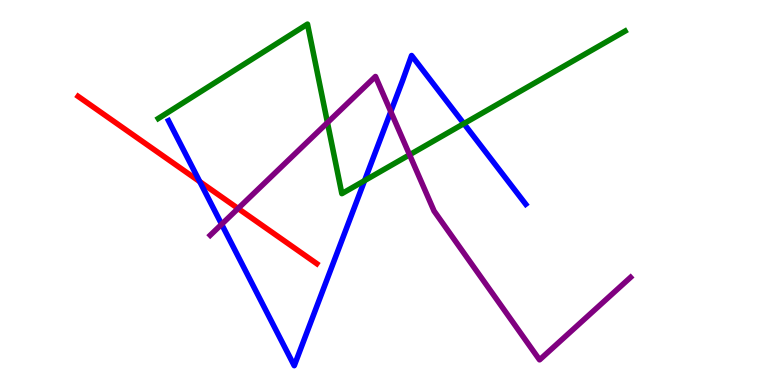[{'lines': ['blue', 'red'], 'intersections': [{'x': 2.58, 'y': 5.28}]}, {'lines': ['green', 'red'], 'intersections': []}, {'lines': ['purple', 'red'], 'intersections': [{'x': 3.07, 'y': 4.58}]}, {'lines': ['blue', 'green'], 'intersections': [{'x': 4.7, 'y': 5.31}, {'x': 5.99, 'y': 6.79}]}, {'lines': ['blue', 'purple'], 'intersections': [{'x': 2.86, 'y': 4.17}, {'x': 5.04, 'y': 7.1}]}, {'lines': ['green', 'purple'], 'intersections': [{'x': 4.23, 'y': 6.81}, {'x': 5.28, 'y': 5.98}]}]